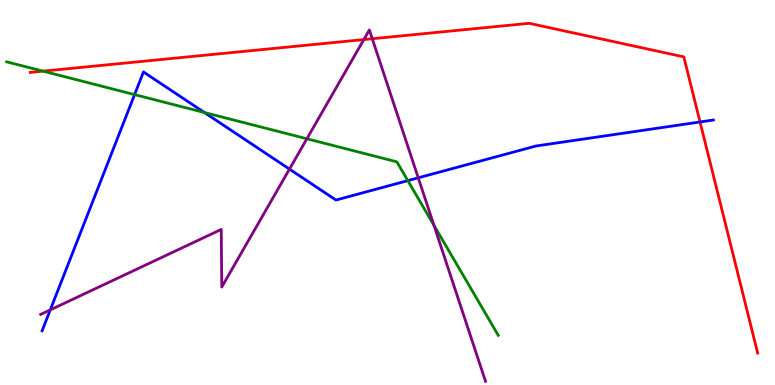[{'lines': ['blue', 'red'], 'intersections': [{'x': 9.03, 'y': 6.83}]}, {'lines': ['green', 'red'], 'intersections': [{'x': 0.555, 'y': 8.15}]}, {'lines': ['purple', 'red'], 'intersections': [{'x': 4.69, 'y': 8.97}, {'x': 4.8, 'y': 8.99}]}, {'lines': ['blue', 'green'], 'intersections': [{'x': 1.74, 'y': 7.54}, {'x': 2.64, 'y': 7.08}, {'x': 5.26, 'y': 5.31}]}, {'lines': ['blue', 'purple'], 'intersections': [{'x': 0.649, 'y': 1.95}, {'x': 3.74, 'y': 5.61}, {'x': 5.4, 'y': 5.38}]}, {'lines': ['green', 'purple'], 'intersections': [{'x': 3.96, 'y': 6.4}, {'x': 5.6, 'y': 4.15}]}]